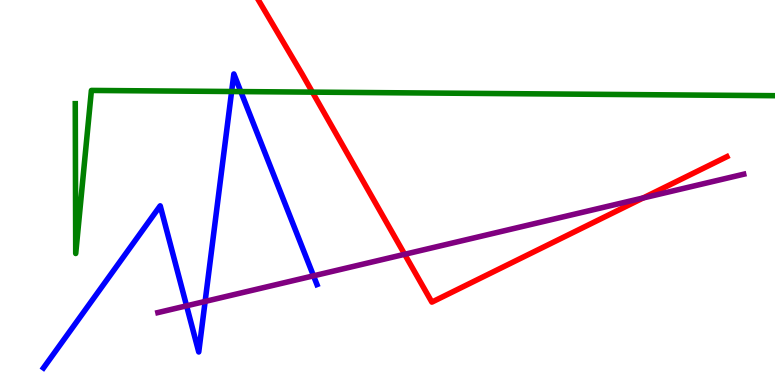[{'lines': ['blue', 'red'], 'intersections': []}, {'lines': ['green', 'red'], 'intersections': [{'x': 4.03, 'y': 7.61}]}, {'lines': ['purple', 'red'], 'intersections': [{'x': 5.22, 'y': 3.39}, {'x': 8.3, 'y': 4.86}]}, {'lines': ['blue', 'green'], 'intersections': [{'x': 2.99, 'y': 7.62}, {'x': 3.11, 'y': 7.62}]}, {'lines': ['blue', 'purple'], 'intersections': [{'x': 2.41, 'y': 2.06}, {'x': 2.65, 'y': 2.17}, {'x': 4.05, 'y': 2.84}]}, {'lines': ['green', 'purple'], 'intersections': []}]